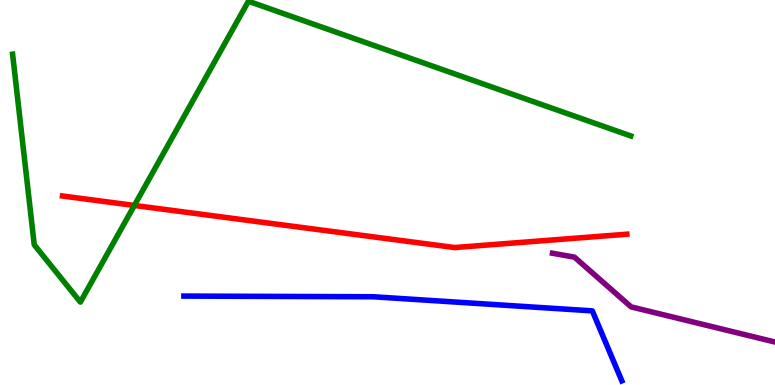[{'lines': ['blue', 'red'], 'intersections': []}, {'lines': ['green', 'red'], 'intersections': [{'x': 1.73, 'y': 4.66}]}, {'lines': ['purple', 'red'], 'intersections': []}, {'lines': ['blue', 'green'], 'intersections': []}, {'lines': ['blue', 'purple'], 'intersections': []}, {'lines': ['green', 'purple'], 'intersections': []}]